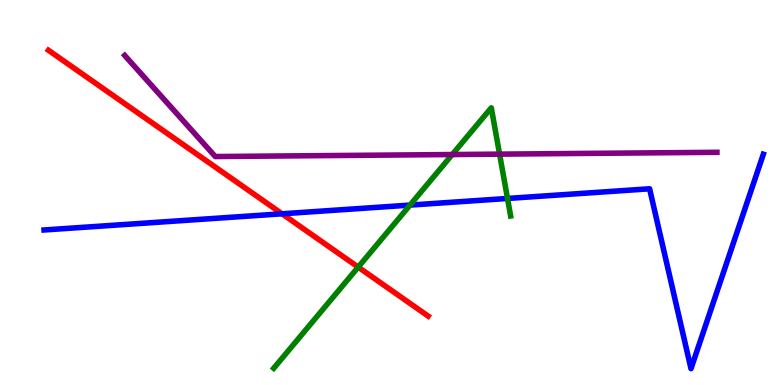[{'lines': ['blue', 'red'], 'intersections': [{'x': 3.64, 'y': 4.45}]}, {'lines': ['green', 'red'], 'intersections': [{'x': 4.62, 'y': 3.06}]}, {'lines': ['purple', 'red'], 'intersections': []}, {'lines': ['blue', 'green'], 'intersections': [{'x': 5.29, 'y': 4.67}, {'x': 6.55, 'y': 4.85}]}, {'lines': ['blue', 'purple'], 'intersections': []}, {'lines': ['green', 'purple'], 'intersections': [{'x': 5.84, 'y': 5.99}, {'x': 6.45, 'y': 6.0}]}]